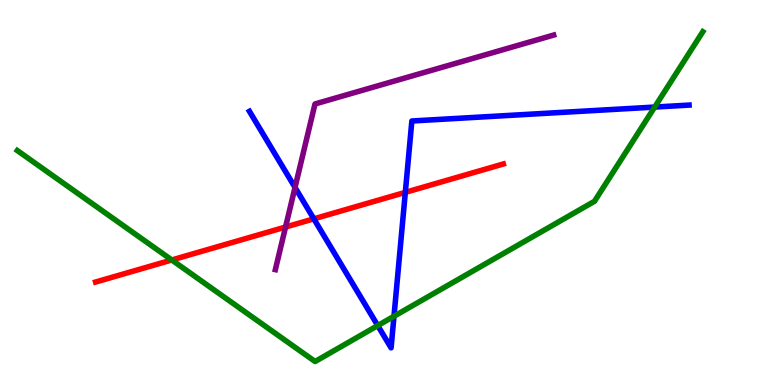[{'lines': ['blue', 'red'], 'intersections': [{'x': 4.05, 'y': 4.32}, {'x': 5.23, 'y': 5.0}]}, {'lines': ['green', 'red'], 'intersections': [{'x': 2.22, 'y': 3.25}]}, {'lines': ['purple', 'red'], 'intersections': [{'x': 3.68, 'y': 4.1}]}, {'lines': ['blue', 'green'], 'intersections': [{'x': 4.87, 'y': 1.54}, {'x': 5.08, 'y': 1.79}, {'x': 8.45, 'y': 7.22}]}, {'lines': ['blue', 'purple'], 'intersections': [{'x': 3.81, 'y': 5.13}]}, {'lines': ['green', 'purple'], 'intersections': []}]